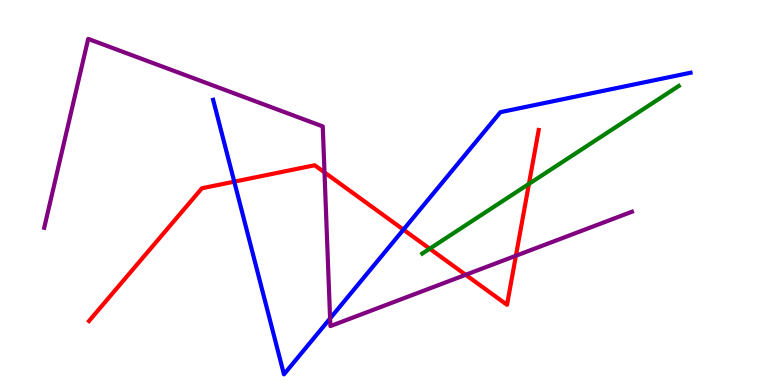[{'lines': ['blue', 'red'], 'intersections': [{'x': 3.02, 'y': 5.28}, {'x': 5.21, 'y': 4.04}]}, {'lines': ['green', 'red'], 'intersections': [{'x': 5.54, 'y': 3.54}, {'x': 6.83, 'y': 5.22}]}, {'lines': ['purple', 'red'], 'intersections': [{'x': 4.19, 'y': 5.52}, {'x': 6.01, 'y': 2.86}, {'x': 6.66, 'y': 3.36}]}, {'lines': ['blue', 'green'], 'intersections': []}, {'lines': ['blue', 'purple'], 'intersections': [{'x': 4.26, 'y': 1.73}]}, {'lines': ['green', 'purple'], 'intersections': []}]